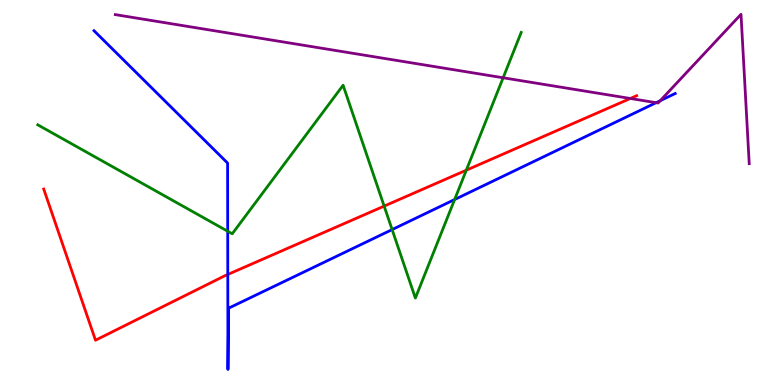[{'lines': ['blue', 'red'], 'intersections': [{'x': 2.94, 'y': 2.87}]}, {'lines': ['green', 'red'], 'intersections': [{'x': 4.96, 'y': 4.65}, {'x': 6.02, 'y': 5.58}]}, {'lines': ['purple', 'red'], 'intersections': [{'x': 8.13, 'y': 7.44}]}, {'lines': ['blue', 'green'], 'intersections': [{'x': 2.94, 'y': 3.99}, {'x': 5.06, 'y': 4.04}, {'x': 5.87, 'y': 4.82}]}, {'lines': ['blue', 'purple'], 'intersections': [{'x': 8.47, 'y': 7.33}, {'x': 8.52, 'y': 7.38}]}, {'lines': ['green', 'purple'], 'intersections': [{'x': 6.49, 'y': 7.98}]}]